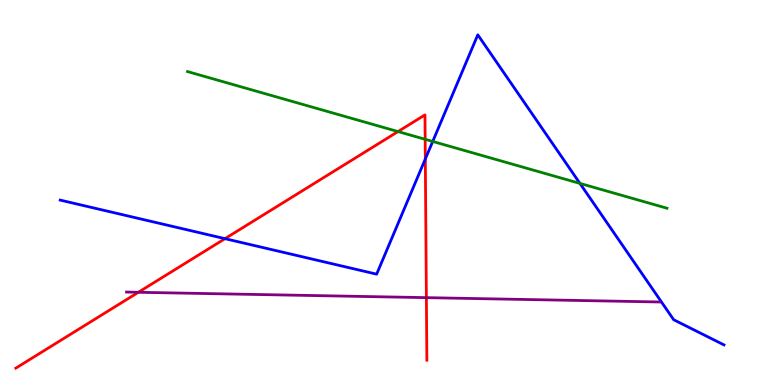[{'lines': ['blue', 'red'], 'intersections': [{'x': 2.9, 'y': 3.8}, {'x': 5.49, 'y': 5.87}]}, {'lines': ['green', 'red'], 'intersections': [{'x': 5.14, 'y': 6.58}, {'x': 5.49, 'y': 6.38}]}, {'lines': ['purple', 'red'], 'intersections': [{'x': 1.79, 'y': 2.41}, {'x': 5.5, 'y': 2.27}]}, {'lines': ['blue', 'green'], 'intersections': [{'x': 5.58, 'y': 6.33}, {'x': 7.48, 'y': 5.24}]}, {'lines': ['blue', 'purple'], 'intersections': []}, {'lines': ['green', 'purple'], 'intersections': []}]